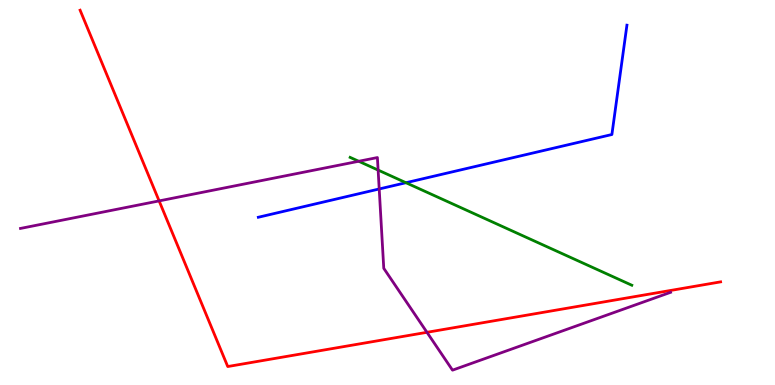[{'lines': ['blue', 'red'], 'intersections': []}, {'lines': ['green', 'red'], 'intersections': []}, {'lines': ['purple', 'red'], 'intersections': [{'x': 2.05, 'y': 4.78}, {'x': 5.51, 'y': 1.37}]}, {'lines': ['blue', 'green'], 'intersections': [{'x': 5.24, 'y': 5.25}]}, {'lines': ['blue', 'purple'], 'intersections': [{'x': 4.89, 'y': 5.09}]}, {'lines': ['green', 'purple'], 'intersections': [{'x': 4.63, 'y': 5.81}, {'x': 4.88, 'y': 5.58}]}]